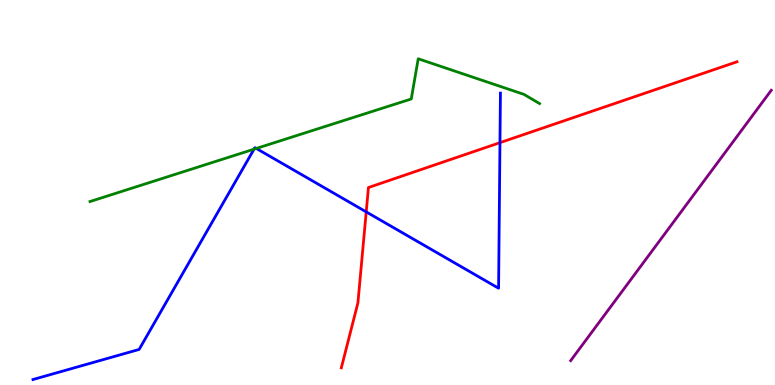[{'lines': ['blue', 'red'], 'intersections': [{'x': 4.73, 'y': 4.5}, {'x': 6.45, 'y': 6.29}]}, {'lines': ['green', 'red'], 'intersections': []}, {'lines': ['purple', 'red'], 'intersections': []}, {'lines': ['blue', 'green'], 'intersections': [{'x': 3.28, 'y': 6.13}, {'x': 3.31, 'y': 6.14}]}, {'lines': ['blue', 'purple'], 'intersections': []}, {'lines': ['green', 'purple'], 'intersections': []}]